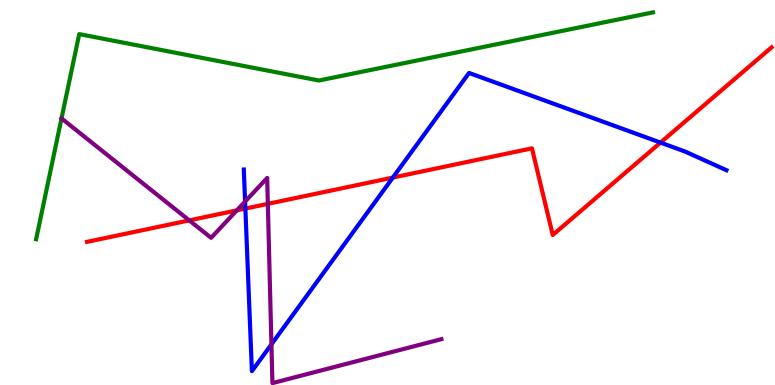[{'lines': ['blue', 'red'], 'intersections': [{'x': 3.17, 'y': 4.58}, {'x': 5.07, 'y': 5.39}, {'x': 8.52, 'y': 6.3}]}, {'lines': ['green', 'red'], 'intersections': []}, {'lines': ['purple', 'red'], 'intersections': [{'x': 2.44, 'y': 4.28}, {'x': 3.06, 'y': 4.54}, {'x': 3.46, 'y': 4.71}]}, {'lines': ['blue', 'green'], 'intersections': []}, {'lines': ['blue', 'purple'], 'intersections': [{'x': 3.16, 'y': 4.77}, {'x': 3.5, 'y': 1.06}]}, {'lines': ['green', 'purple'], 'intersections': []}]